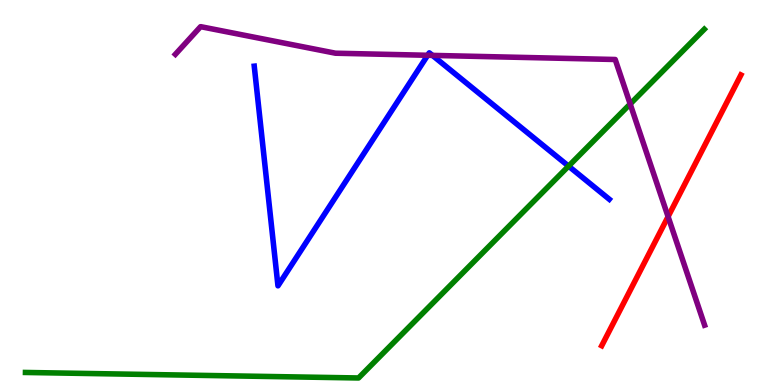[{'lines': ['blue', 'red'], 'intersections': []}, {'lines': ['green', 'red'], 'intersections': []}, {'lines': ['purple', 'red'], 'intersections': [{'x': 8.62, 'y': 4.37}]}, {'lines': ['blue', 'green'], 'intersections': [{'x': 7.34, 'y': 5.68}]}, {'lines': ['blue', 'purple'], 'intersections': [{'x': 5.52, 'y': 8.56}, {'x': 5.58, 'y': 8.56}]}, {'lines': ['green', 'purple'], 'intersections': [{'x': 8.13, 'y': 7.3}]}]